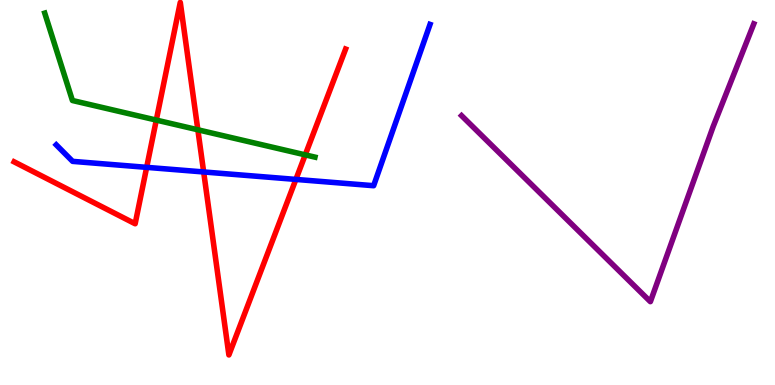[{'lines': ['blue', 'red'], 'intersections': [{'x': 1.89, 'y': 5.65}, {'x': 2.63, 'y': 5.53}, {'x': 3.82, 'y': 5.34}]}, {'lines': ['green', 'red'], 'intersections': [{'x': 2.02, 'y': 6.88}, {'x': 2.55, 'y': 6.63}, {'x': 3.94, 'y': 5.98}]}, {'lines': ['purple', 'red'], 'intersections': []}, {'lines': ['blue', 'green'], 'intersections': []}, {'lines': ['blue', 'purple'], 'intersections': []}, {'lines': ['green', 'purple'], 'intersections': []}]